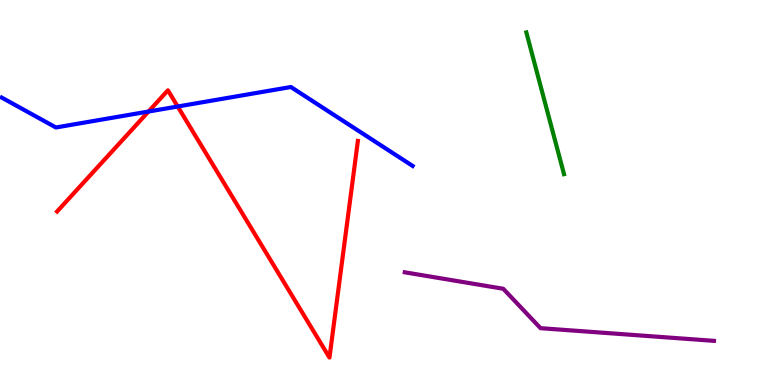[{'lines': ['blue', 'red'], 'intersections': [{'x': 1.92, 'y': 7.1}, {'x': 2.29, 'y': 7.23}]}, {'lines': ['green', 'red'], 'intersections': []}, {'lines': ['purple', 'red'], 'intersections': []}, {'lines': ['blue', 'green'], 'intersections': []}, {'lines': ['blue', 'purple'], 'intersections': []}, {'lines': ['green', 'purple'], 'intersections': []}]